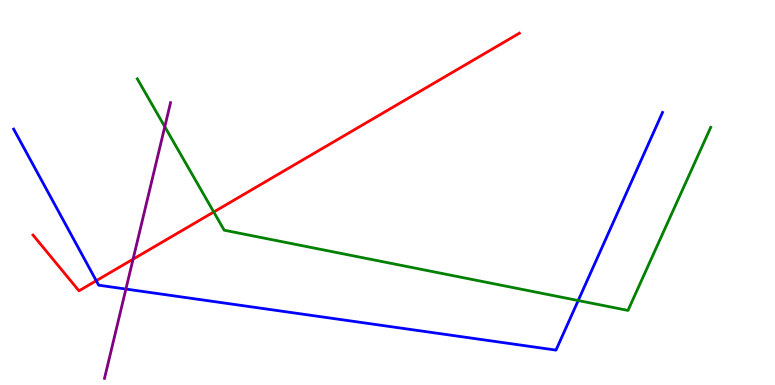[{'lines': ['blue', 'red'], 'intersections': [{'x': 1.24, 'y': 2.71}]}, {'lines': ['green', 'red'], 'intersections': [{'x': 2.76, 'y': 4.49}]}, {'lines': ['purple', 'red'], 'intersections': [{'x': 1.72, 'y': 3.27}]}, {'lines': ['blue', 'green'], 'intersections': [{'x': 7.46, 'y': 2.19}]}, {'lines': ['blue', 'purple'], 'intersections': [{'x': 1.62, 'y': 2.49}]}, {'lines': ['green', 'purple'], 'intersections': [{'x': 2.13, 'y': 6.71}]}]